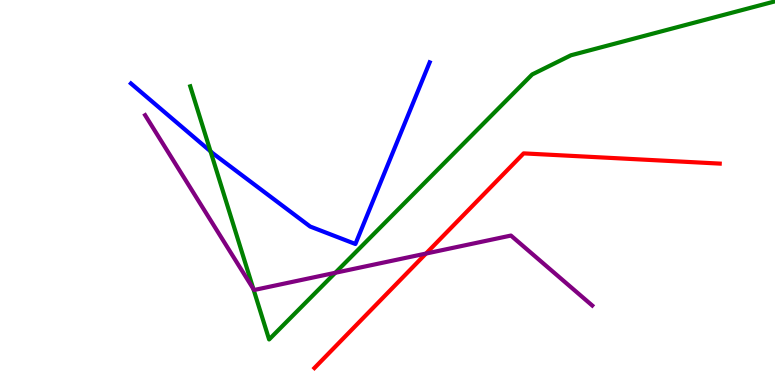[{'lines': ['blue', 'red'], 'intersections': []}, {'lines': ['green', 'red'], 'intersections': []}, {'lines': ['purple', 'red'], 'intersections': [{'x': 5.5, 'y': 3.41}]}, {'lines': ['blue', 'green'], 'intersections': [{'x': 2.72, 'y': 6.07}]}, {'lines': ['blue', 'purple'], 'intersections': []}, {'lines': ['green', 'purple'], 'intersections': [{'x': 3.27, 'y': 2.49}, {'x': 4.33, 'y': 2.91}]}]